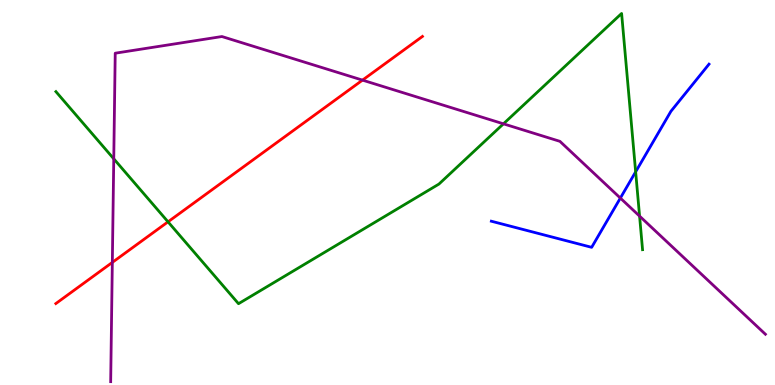[{'lines': ['blue', 'red'], 'intersections': []}, {'lines': ['green', 'red'], 'intersections': [{'x': 2.17, 'y': 4.24}]}, {'lines': ['purple', 'red'], 'intersections': [{'x': 1.45, 'y': 3.18}, {'x': 4.68, 'y': 7.92}]}, {'lines': ['blue', 'green'], 'intersections': [{'x': 8.2, 'y': 5.54}]}, {'lines': ['blue', 'purple'], 'intersections': [{'x': 8.0, 'y': 4.86}]}, {'lines': ['green', 'purple'], 'intersections': [{'x': 1.47, 'y': 5.88}, {'x': 6.5, 'y': 6.78}, {'x': 8.25, 'y': 4.39}]}]